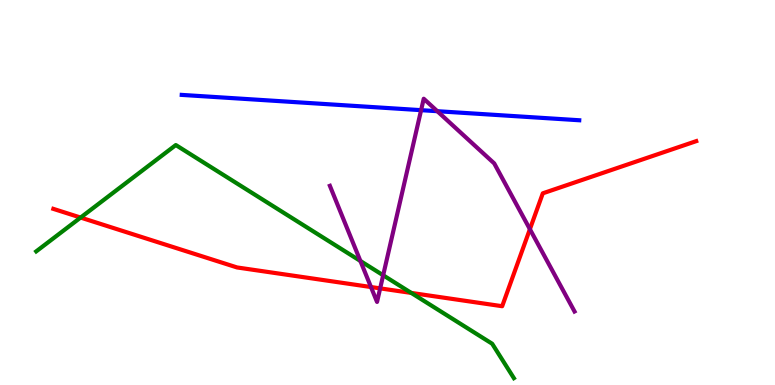[{'lines': ['blue', 'red'], 'intersections': []}, {'lines': ['green', 'red'], 'intersections': [{'x': 1.04, 'y': 4.35}, {'x': 5.31, 'y': 2.39}]}, {'lines': ['purple', 'red'], 'intersections': [{'x': 4.79, 'y': 2.54}, {'x': 4.91, 'y': 2.51}, {'x': 6.84, 'y': 4.05}]}, {'lines': ['blue', 'green'], 'intersections': []}, {'lines': ['blue', 'purple'], 'intersections': [{'x': 5.43, 'y': 7.14}, {'x': 5.64, 'y': 7.11}]}, {'lines': ['green', 'purple'], 'intersections': [{'x': 4.65, 'y': 3.22}, {'x': 4.94, 'y': 2.85}]}]